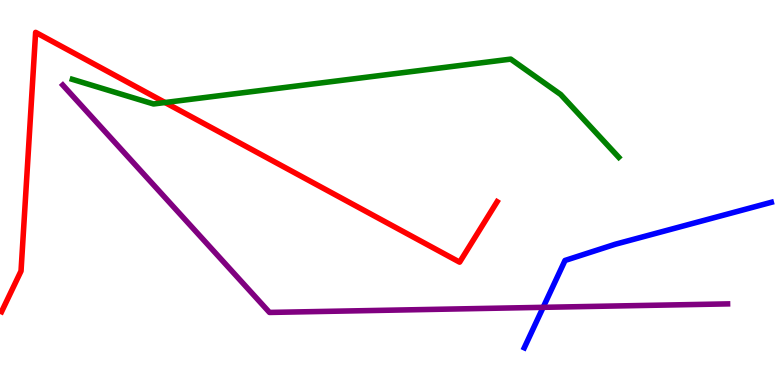[{'lines': ['blue', 'red'], 'intersections': []}, {'lines': ['green', 'red'], 'intersections': [{'x': 2.13, 'y': 7.34}]}, {'lines': ['purple', 'red'], 'intersections': []}, {'lines': ['blue', 'green'], 'intersections': []}, {'lines': ['blue', 'purple'], 'intersections': [{'x': 7.01, 'y': 2.02}]}, {'lines': ['green', 'purple'], 'intersections': []}]